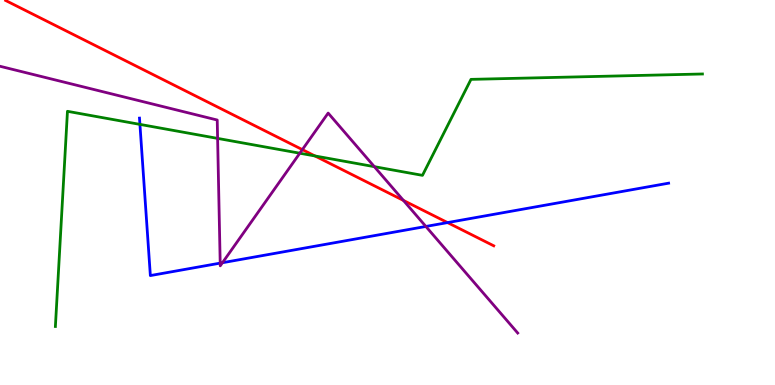[{'lines': ['blue', 'red'], 'intersections': [{'x': 5.77, 'y': 4.22}]}, {'lines': ['green', 'red'], 'intersections': [{'x': 4.06, 'y': 5.95}]}, {'lines': ['purple', 'red'], 'intersections': [{'x': 3.9, 'y': 6.11}, {'x': 5.21, 'y': 4.79}]}, {'lines': ['blue', 'green'], 'intersections': [{'x': 1.81, 'y': 6.77}]}, {'lines': ['blue', 'purple'], 'intersections': [{'x': 2.84, 'y': 3.17}, {'x': 2.87, 'y': 3.18}, {'x': 5.5, 'y': 4.12}]}, {'lines': ['green', 'purple'], 'intersections': [{'x': 2.81, 'y': 6.41}, {'x': 3.87, 'y': 6.02}, {'x': 4.83, 'y': 5.67}]}]